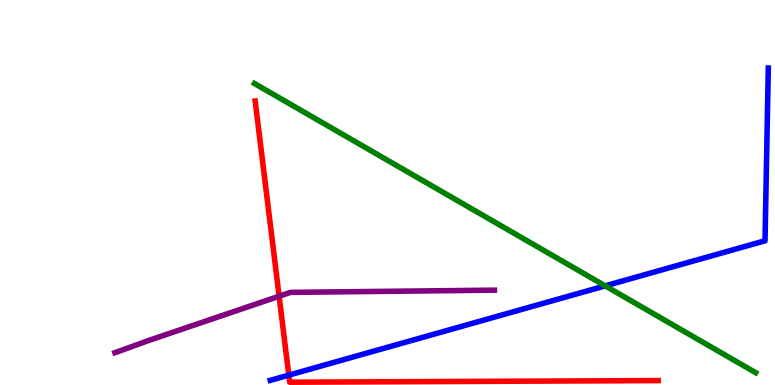[{'lines': ['blue', 'red'], 'intersections': [{'x': 3.73, 'y': 0.256}]}, {'lines': ['green', 'red'], 'intersections': []}, {'lines': ['purple', 'red'], 'intersections': [{'x': 3.6, 'y': 2.31}]}, {'lines': ['blue', 'green'], 'intersections': [{'x': 7.81, 'y': 2.57}]}, {'lines': ['blue', 'purple'], 'intersections': []}, {'lines': ['green', 'purple'], 'intersections': []}]